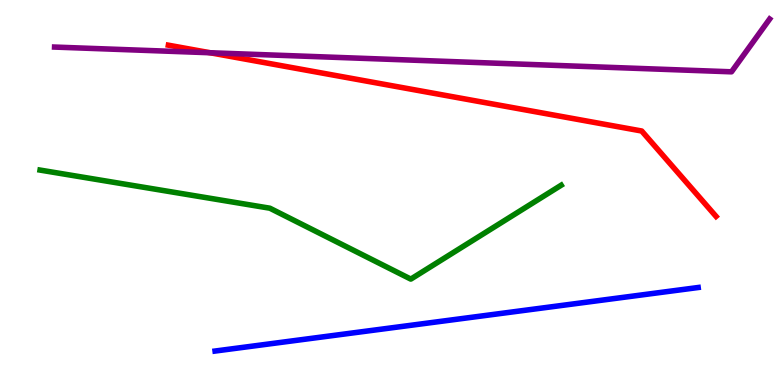[{'lines': ['blue', 'red'], 'intersections': []}, {'lines': ['green', 'red'], 'intersections': []}, {'lines': ['purple', 'red'], 'intersections': [{'x': 2.71, 'y': 8.63}]}, {'lines': ['blue', 'green'], 'intersections': []}, {'lines': ['blue', 'purple'], 'intersections': []}, {'lines': ['green', 'purple'], 'intersections': []}]